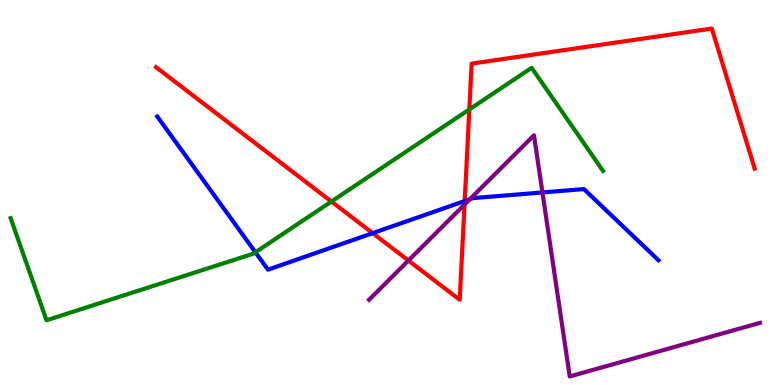[{'lines': ['blue', 'red'], 'intersections': [{'x': 4.81, 'y': 3.94}, {'x': 6.0, 'y': 4.78}]}, {'lines': ['green', 'red'], 'intersections': [{'x': 4.28, 'y': 4.77}, {'x': 6.06, 'y': 7.16}]}, {'lines': ['purple', 'red'], 'intersections': [{'x': 5.27, 'y': 3.23}, {'x': 5.99, 'y': 4.69}]}, {'lines': ['blue', 'green'], 'intersections': [{'x': 3.3, 'y': 3.45}]}, {'lines': ['blue', 'purple'], 'intersections': [{'x': 6.06, 'y': 4.82}, {'x': 7.0, 'y': 5.0}]}, {'lines': ['green', 'purple'], 'intersections': []}]